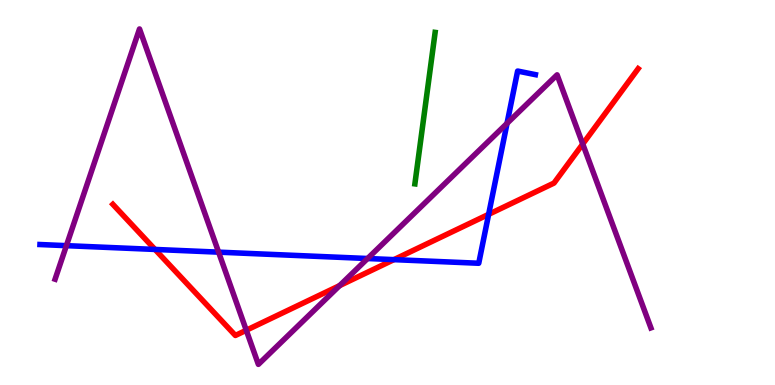[{'lines': ['blue', 'red'], 'intersections': [{'x': 2.0, 'y': 3.52}, {'x': 5.08, 'y': 3.26}, {'x': 6.31, 'y': 4.43}]}, {'lines': ['green', 'red'], 'intersections': []}, {'lines': ['purple', 'red'], 'intersections': [{'x': 3.18, 'y': 1.42}, {'x': 4.38, 'y': 2.58}, {'x': 7.52, 'y': 6.26}]}, {'lines': ['blue', 'green'], 'intersections': []}, {'lines': ['blue', 'purple'], 'intersections': [{'x': 0.857, 'y': 3.62}, {'x': 2.82, 'y': 3.45}, {'x': 4.74, 'y': 3.29}, {'x': 6.54, 'y': 6.8}]}, {'lines': ['green', 'purple'], 'intersections': []}]